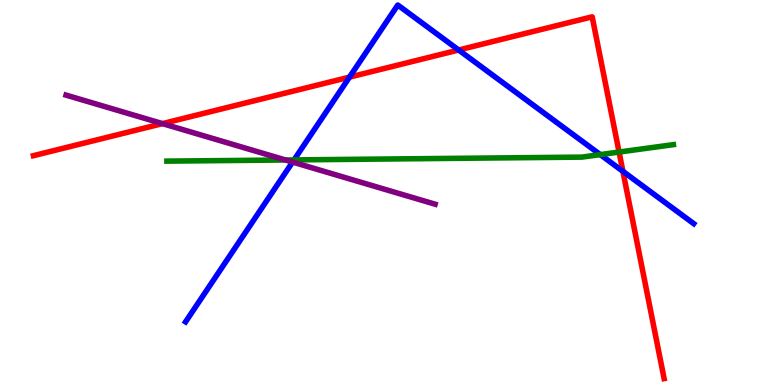[{'lines': ['blue', 'red'], 'intersections': [{'x': 4.51, 'y': 8.0}, {'x': 5.92, 'y': 8.7}, {'x': 8.04, 'y': 5.55}]}, {'lines': ['green', 'red'], 'intersections': [{'x': 7.99, 'y': 6.05}]}, {'lines': ['purple', 'red'], 'intersections': [{'x': 2.1, 'y': 6.79}]}, {'lines': ['blue', 'green'], 'intersections': [{'x': 3.79, 'y': 5.85}, {'x': 7.75, 'y': 5.98}]}, {'lines': ['blue', 'purple'], 'intersections': [{'x': 3.78, 'y': 5.79}]}, {'lines': ['green', 'purple'], 'intersections': [{'x': 3.68, 'y': 5.84}]}]